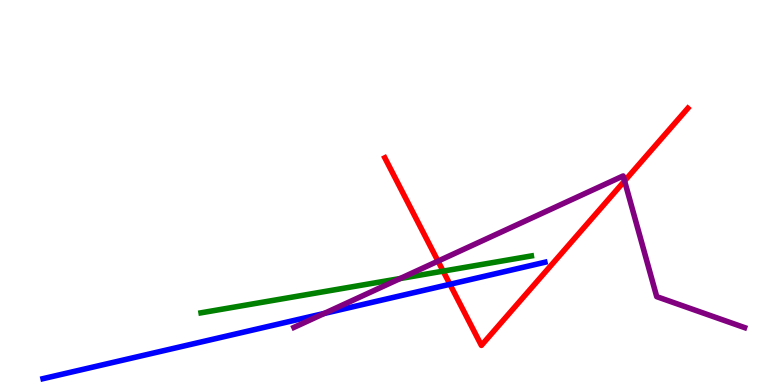[{'lines': ['blue', 'red'], 'intersections': [{'x': 5.81, 'y': 2.62}]}, {'lines': ['green', 'red'], 'intersections': [{'x': 5.72, 'y': 2.96}]}, {'lines': ['purple', 'red'], 'intersections': [{'x': 5.65, 'y': 3.22}, {'x': 8.06, 'y': 5.3}]}, {'lines': ['blue', 'green'], 'intersections': []}, {'lines': ['blue', 'purple'], 'intersections': [{'x': 4.18, 'y': 1.86}]}, {'lines': ['green', 'purple'], 'intersections': [{'x': 5.16, 'y': 2.77}]}]